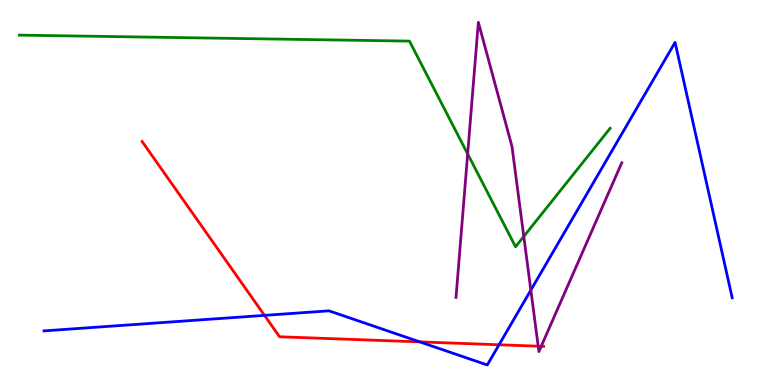[{'lines': ['blue', 'red'], 'intersections': [{'x': 3.41, 'y': 1.81}, {'x': 5.42, 'y': 1.12}, {'x': 6.44, 'y': 1.04}]}, {'lines': ['green', 'red'], 'intersections': []}, {'lines': ['purple', 'red'], 'intersections': [{'x': 6.94, 'y': 1.01}, {'x': 6.98, 'y': 1.0}]}, {'lines': ['blue', 'green'], 'intersections': []}, {'lines': ['blue', 'purple'], 'intersections': [{'x': 6.85, 'y': 2.46}]}, {'lines': ['green', 'purple'], 'intersections': [{'x': 6.03, 'y': 6.0}, {'x': 6.76, 'y': 3.86}]}]